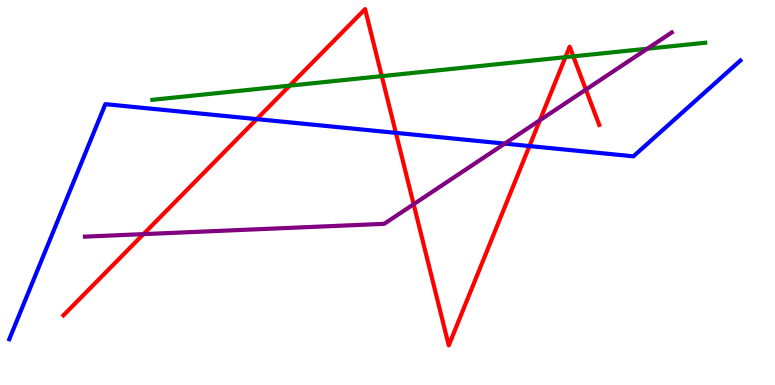[{'lines': ['blue', 'red'], 'intersections': [{'x': 3.31, 'y': 6.91}, {'x': 5.11, 'y': 6.55}, {'x': 6.83, 'y': 6.21}]}, {'lines': ['green', 'red'], 'intersections': [{'x': 3.74, 'y': 7.78}, {'x': 4.93, 'y': 8.02}, {'x': 7.3, 'y': 8.51}, {'x': 7.4, 'y': 8.54}]}, {'lines': ['purple', 'red'], 'intersections': [{'x': 1.85, 'y': 3.92}, {'x': 5.34, 'y': 4.7}, {'x': 6.97, 'y': 6.88}, {'x': 7.56, 'y': 7.67}]}, {'lines': ['blue', 'green'], 'intersections': []}, {'lines': ['blue', 'purple'], 'intersections': [{'x': 6.51, 'y': 6.27}]}, {'lines': ['green', 'purple'], 'intersections': [{'x': 8.35, 'y': 8.73}]}]